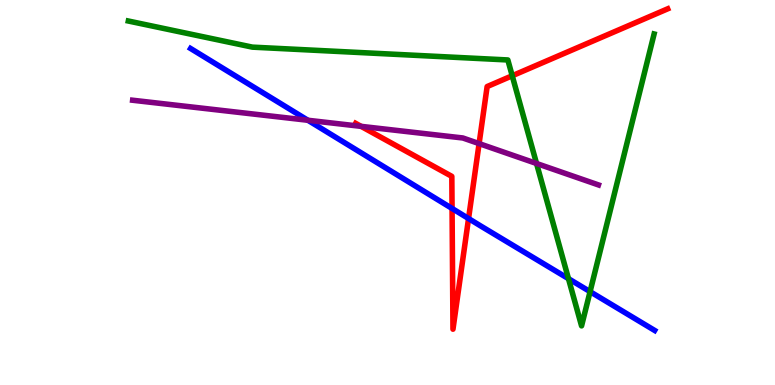[{'lines': ['blue', 'red'], 'intersections': [{'x': 5.83, 'y': 4.59}, {'x': 6.05, 'y': 4.32}]}, {'lines': ['green', 'red'], 'intersections': [{'x': 6.61, 'y': 8.03}]}, {'lines': ['purple', 'red'], 'intersections': [{'x': 4.66, 'y': 6.72}, {'x': 6.18, 'y': 6.27}]}, {'lines': ['blue', 'green'], 'intersections': [{'x': 7.34, 'y': 2.76}, {'x': 7.61, 'y': 2.42}]}, {'lines': ['blue', 'purple'], 'intersections': [{'x': 3.97, 'y': 6.88}]}, {'lines': ['green', 'purple'], 'intersections': [{'x': 6.92, 'y': 5.75}]}]